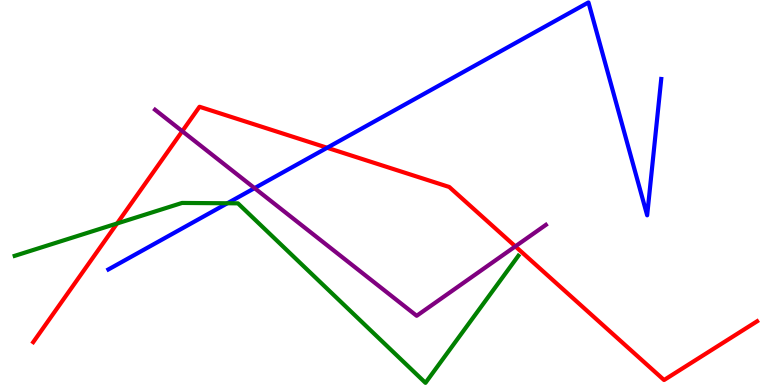[{'lines': ['blue', 'red'], 'intersections': [{'x': 4.22, 'y': 6.16}]}, {'lines': ['green', 'red'], 'intersections': [{'x': 1.51, 'y': 4.2}]}, {'lines': ['purple', 'red'], 'intersections': [{'x': 2.35, 'y': 6.59}, {'x': 6.65, 'y': 3.6}]}, {'lines': ['blue', 'green'], 'intersections': [{'x': 2.93, 'y': 4.72}]}, {'lines': ['blue', 'purple'], 'intersections': [{'x': 3.28, 'y': 5.11}]}, {'lines': ['green', 'purple'], 'intersections': []}]